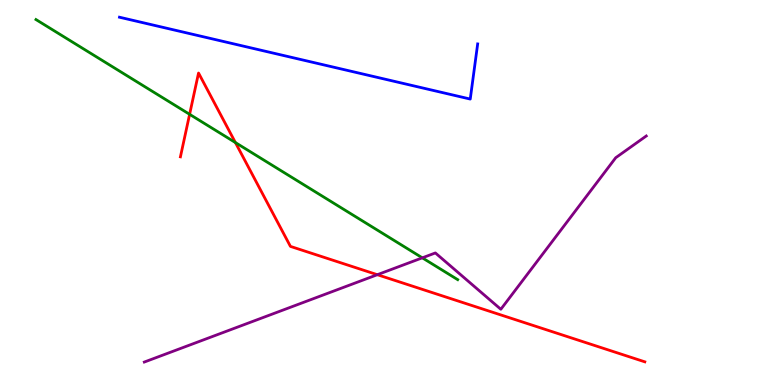[{'lines': ['blue', 'red'], 'intersections': []}, {'lines': ['green', 'red'], 'intersections': [{'x': 2.45, 'y': 7.03}, {'x': 3.04, 'y': 6.3}]}, {'lines': ['purple', 'red'], 'intersections': [{'x': 4.87, 'y': 2.86}]}, {'lines': ['blue', 'green'], 'intersections': []}, {'lines': ['blue', 'purple'], 'intersections': []}, {'lines': ['green', 'purple'], 'intersections': [{'x': 5.45, 'y': 3.3}]}]